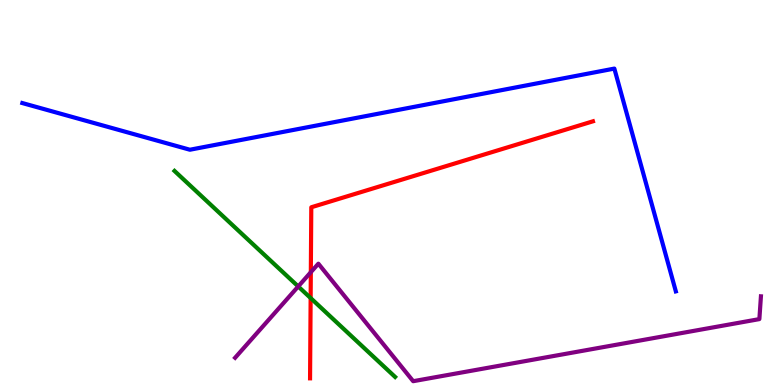[{'lines': ['blue', 'red'], 'intersections': []}, {'lines': ['green', 'red'], 'intersections': [{'x': 4.01, 'y': 2.26}]}, {'lines': ['purple', 'red'], 'intersections': [{'x': 4.01, 'y': 2.93}]}, {'lines': ['blue', 'green'], 'intersections': []}, {'lines': ['blue', 'purple'], 'intersections': []}, {'lines': ['green', 'purple'], 'intersections': [{'x': 3.85, 'y': 2.56}]}]